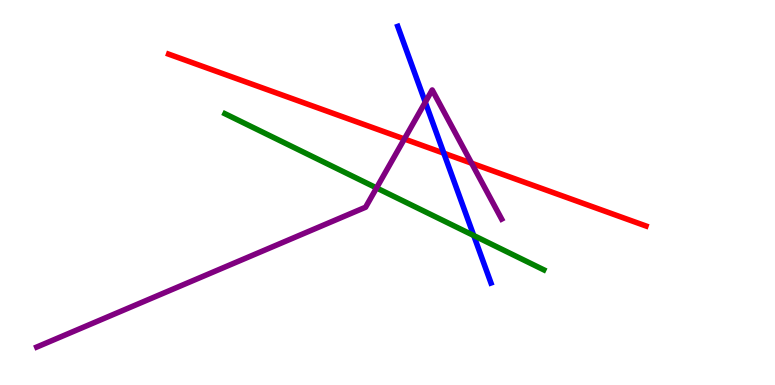[{'lines': ['blue', 'red'], 'intersections': [{'x': 5.73, 'y': 6.02}]}, {'lines': ['green', 'red'], 'intersections': []}, {'lines': ['purple', 'red'], 'intersections': [{'x': 5.22, 'y': 6.39}, {'x': 6.09, 'y': 5.76}]}, {'lines': ['blue', 'green'], 'intersections': [{'x': 6.11, 'y': 3.88}]}, {'lines': ['blue', 'purple'], 'intersections': [{'x': 5.49, 'y': 7.35}]}, {'lines': ['green', 'purple'], 'intersections': [{'x': 4.86, 'y': 5.12}]}]